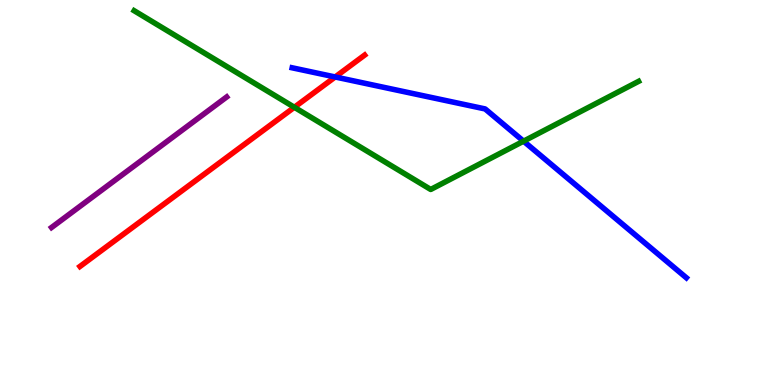[{'lines': ['blue', 'red'], 'intersections': [{'x': 4.32, 'y': 8.0}]}, {'lines': ['green', 'red'], 'intersections': [{'x': 3.8, 'y': 7.21}]}, {'lines': ['purple', 'red'], 'intersections': []}, {'lines': ['blue', 'green'], 'intersections': [{'x': 6.76, 'y': 6.33}]}, {'lines': ['blue', 'purple'], 'intersections': []}, {'lines': ['green', 'purple'], 'intersections': []}]